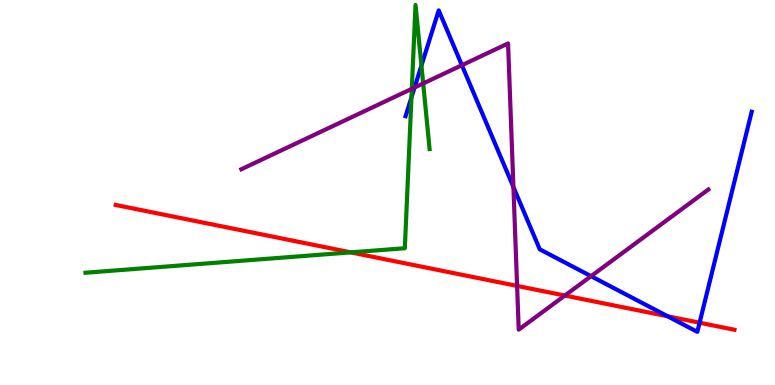[{'lines': ['blue', 'red'], 'intersections': [{'x': 8.61, 'y': 1.78}, {'x': 9.03, 'y': 1.62}]}, {'lines': ['green', 'red'], 'intersections': [{'x': 4.53, 'y': 3.44}]}, {'lines': ['purple', 'red'], 'intersections': [{'x': 6.67, 'y': 2.57}, {'x': 7.29, 'y': 2.32}]}, {'lines': ['blue', 'green'], 'intersections': [{'x': 5.31, 'y': 7.47}, {'x': 5.44, 'y': 8.3}]}, {'lines': ['blue', 'purple'], 'intersections': [{'x': 5.35, 'y': 7.73}, {'x': 5.96, 'y': 8.31}, {'x': 6.62, 'y': 5.14}, {'x': 7.63, 'y': 2.83}]}, {'lines': ['green', 'purple'], 'intersections': [{'x': 5.31, 'y': 7.69}, {'x': 5.46, 'y': 7.83}]}]